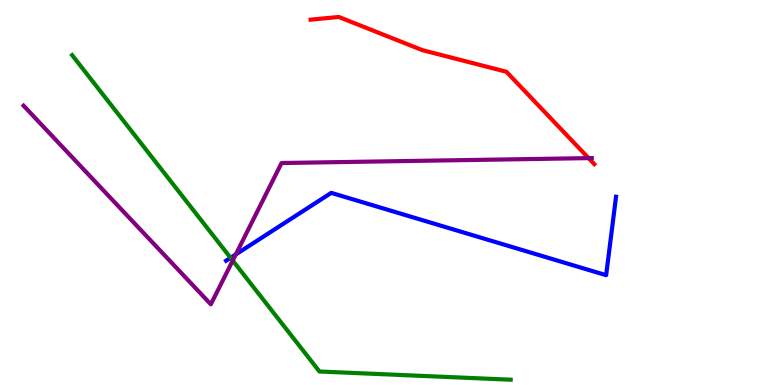[{'lines': ['blue', 'red'], 'intersections': []}, {'lines': ['green', 'red'], 'intersections': []}, {'lines': ['purple', 'red'], 'intersections': [{'x': 7.59, 'y': 5.89}]}, {'lines': ['blue', 'green'], 'intersections': [{'x': 2.98, 'y': 3.3}]}, {'lines': ['blue', 'purple'], 'intersections': [{'x': 3.04, 'y': 3.39}]}, {'lines': ['green', 'purple'], 'intersections': [{'x': 3.0, 'y': 3.23}]}]